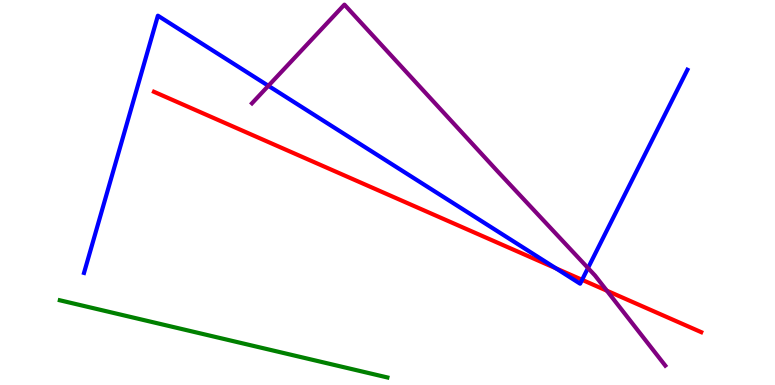[{'lines': ['blue', 'red'], 'intersections': [{'x': 7.17, 'y': 3.03}, {'x': 7.51, 'y': 2.73}]}, {'lines': ['green', 'red'], 'intersections': []}, {'lines': ['purple', 'red'], 'intersections': [{'x': 7.83, 'y': 2.45}]}, {'lines': ['blue', 'green'], 'intersections': []}, {'lines': ['blue', 'purple'], 'intersections': [{'x': 3.46, 'y': 7.77}, {'x': 7.59, 'y': 3.04}]}, {'lines': ['green', 'purple'], 'intersections': []}]